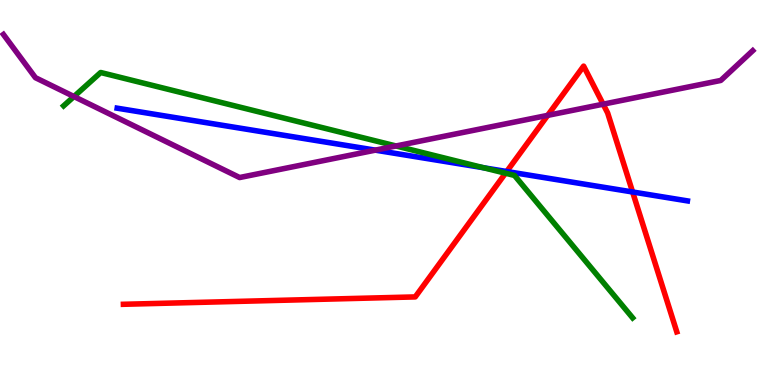[{'lines': ['blue', 'red'], 'intersections': [{'x': 6.54, 'y': 5.55}, {'x': 8.16, 'y': 5.01}]}, {'lines': ['green', 'red'], 'intersections': [{'x': 6.52, 'y': 5.5}]}, {'lines': ['purple', 'red'], 'intersections': [{'x': 7.07, 'y': 7.0}, {'x': 7.78, 'y': 7.29}]}, {'lines': ['blue', 'green'], 'intersections': [{'x': 6.24, 'y': 5.64}]}, {'lines': ['blue', 'purple'], 'intersections': [{'x': 4.84, 'y': 6.1}]}, {'lines': ['green', 'purple'], 'intersections': [{'x': 0.954, 'y': 7.49}, {'x': 5.11, 'y': 6.21}]}]